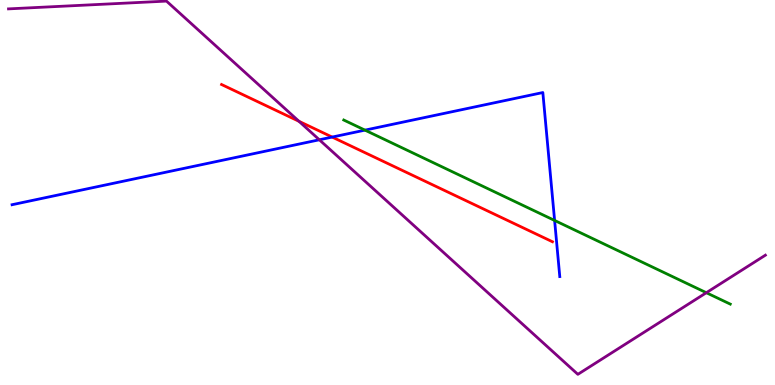[{'lines': ['blue', 'red'], 'intersections': [{'x': 4.29, 'y': 6.44}]}, {'lines': ['green', 'red'], 'intersections': []}, {'lines': ['purple', 'red'], 'intersections': [{'x': 3.86, 'y': 6.85}]}, {'lines': ['blue', 'green'], 'intersections': [{'x': 4.71, 'y': 6.62}, {'x': 7.16, 'y': 4.27}]}, {'lines': ['blue', 'purple'], 'intersections': [{'x': 4.12, 'y': 6.37}]}, {'lines': ['green', 'purple'], 'intersections': [{'x': 9.11, 'y': 2.4}]}]